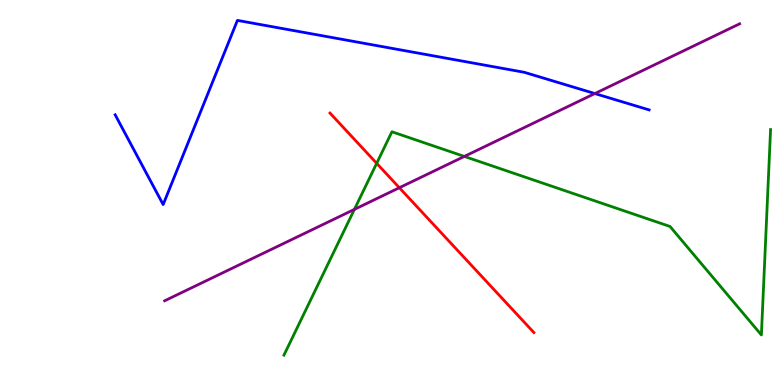[{'lines': ['blue', 'red'], 'intersections': []}, {'lines': ['green', 'red'], 'intersections': [{'x': 4.86, 'y': 5.76}]}, {'lines': ['purple', 'red'], 'intersections': [{'x': 5.15, 'y': 5.12}]}, {'lines': ['blue', 'green'], 'intersections': []}, {'lines': ['blue', 'purple'], 'intersections': [{'x': 7.68, 'y': 7.57}]}, {'lines': ['green', 'purple'], 'intersections': [{'x': 4.57, 'y': 4.56}, {'x': 5.99, 'y': 5.94}]}]